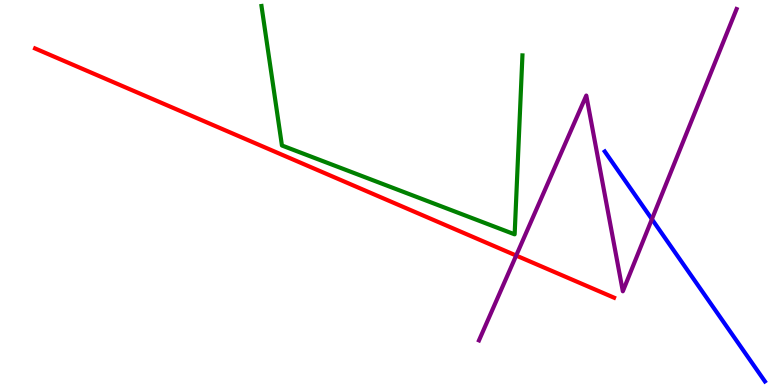[{'lines': ['blue', 'red'], 'intersections': []}, {'lines': ['green', 'red'], 'intersections': []}, {'lines': ['purple', 'red'], 'intersections': [{'x': 6.66, 'y': 3.36}]}, {'lines': ['blue', 'green'], 'intersections': []}, {'lines': ['blue', 'purple'], 'intersections': [{'x': 8.41, 'y': 4.31}]}, {'lines': ['green', 'purple'], 'intersections': []}]